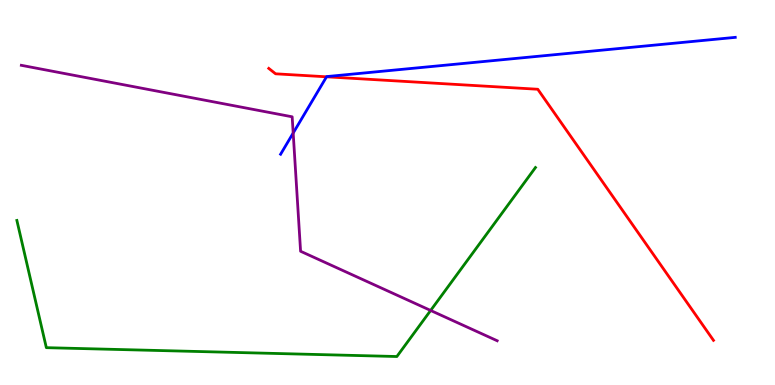[{'lines': ['blue', 'red'], 'intersections': [{'x': 4.21, 'y': 8.01}]}, {'lines': ['green', 'red'], 'intersections': []}, {'lines': ['purple', 'red'], 'intersections': []}, {'lines': ['blue', 'green'], 'intersections': []}, {'lines': ['blue', 'purple'], 'intersections': [{'x': 3.78, 'y': 6.54}]}, {'lines': ['green', 'purple'], 'intersections': [{'x': 5.56, 'y': 1.94}]}]